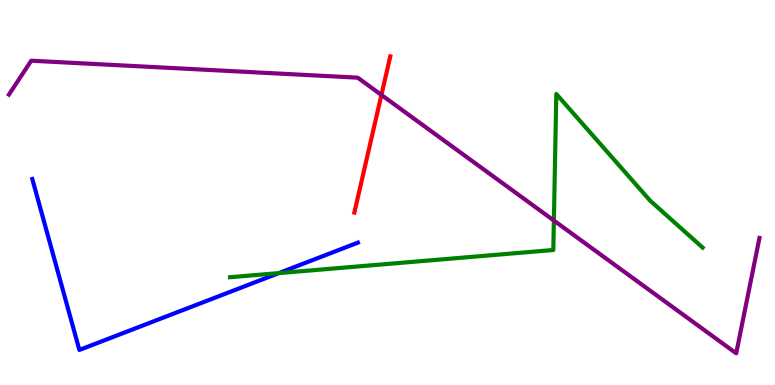[{'lines': ['blue', 'red'], 'intersections': []}, {'lines': ['green', 'red'], 'intersections': []}, {'lines': ['purple', 'red'], 'intersections': [{'x': 4.92, 'y': 7.53}]}, {'lines': ['blue', 'green'], 'intersections': [{'x': 3.6, 'y': 2.91}]}, {'lines': ['blue', 'purple'], 'intersections': []}, {'lines': ['green', 'purple'], 'intersections': [{'x': 7.15, 'y': 4.27}]}]